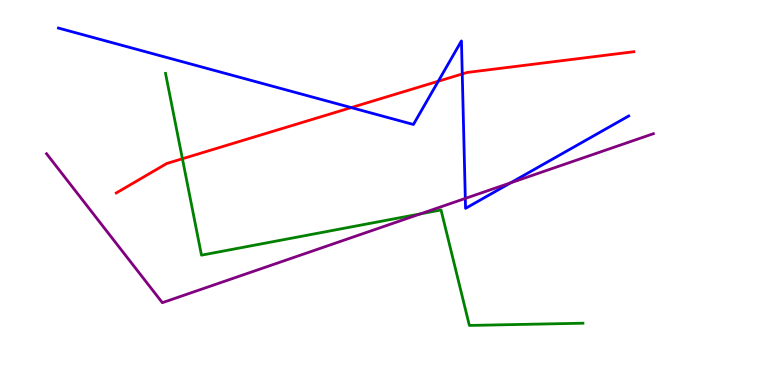[{'lines': ['blue', 'red'], 'intersections': [{'x': 4.53, 'y': 7.21}, {'x': 5.66, 'y': 7.89}, {'x': 5.96, 'y': 8.08}]}, {'lines': ['green', 'red'], 'intersections': [{'x': 2.35, 'y': 5.88}]}, {'lines': ['purple', 'red'], 'intersections': []}, {'lines': ['blue', 'green'], 'intersections': []}, {'lines': ['blue', 'purple'], 'intersections': [{'x': 6.0, 'y': 4.85}, {'x': 6.59, 'y': 5.25}]}, {'lines': ['green', 'purple'], 'intersections': [{'x': 5.42, 'y': 4.44}]}]